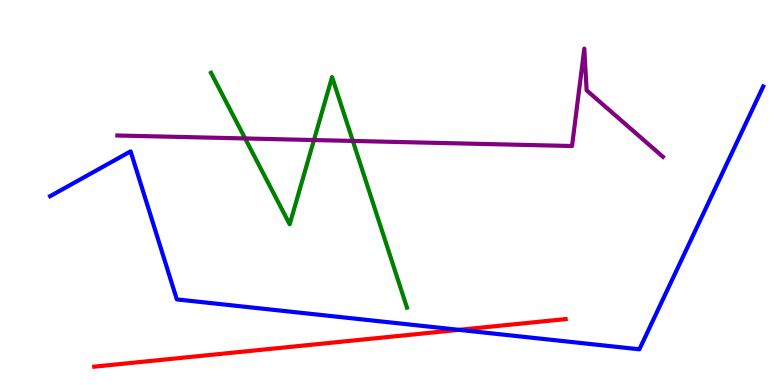[{'lines': ['blue', 'red'], 'intersections': [{'x': 5.92, 'y': 1.43}]}, {'lines': ['green', 'red'], 'intersections': []}, {'lines': ['purple', 'red'], 'intersections': []}, {'lines': ['blue', 'green'], 'intersections': []}, {'lines': ['blue', 'purple'], 'intersections': []}, {'lines': ['green', 'purple'], 'intersections': [{'x': 3.16, 'y': 6.4}, {'x': 4.05, 'y': 6.36}, {'x': 4.55, 'y': 6.34}]}]